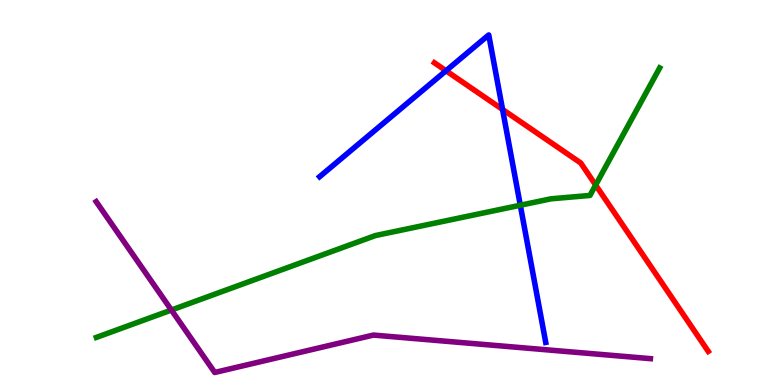[{'lines': ['blue', 'red'], 'intersections': [{'x': 5.76, 'y': 8.16}, {'x': 6.48, 'y': 7.16}]}, {'lines': ['green', 'red'], 'intersections': [{'x': 7.69, 'y': 5.19}]}, {'lines': ['purple', 'red'], 'intersections': []}, {'lines': ['blue', 'green'], 'intersections': [{'x': 6.71, 'y': 4.67}]}, {'lines': ['blue', 'purple'], 'intersections': []}, {'lines': ['green', 'purple'], 'intersections': [{'x': 2.21, 'y': 1.95}]}]